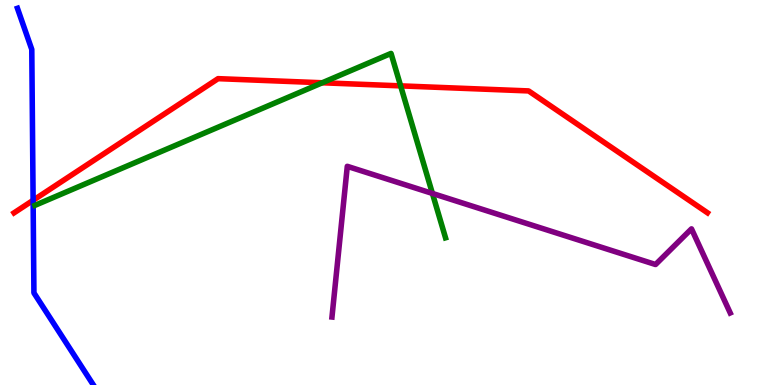[{'lines': ['blue', 'red'], 'intersections': [{'x': 0.427, 'y': 4.8}]}, {'lines': ['green', 'red'], 'intersections': [{'x': 4.16, 'y': 7.85}, {'x': 5.17, 'y': 7.77}]}, {'lines': ['purple', 'red'], 'intersections': []}, {'lines': ['blue', 'green'], 'intersections': []}, {'lines': ['blue', 'purple'], 'intersections': []}, {'lines': ['green', 'purple'], 'intersections': [{'x': 5.58, 'y': 4.98}]}]